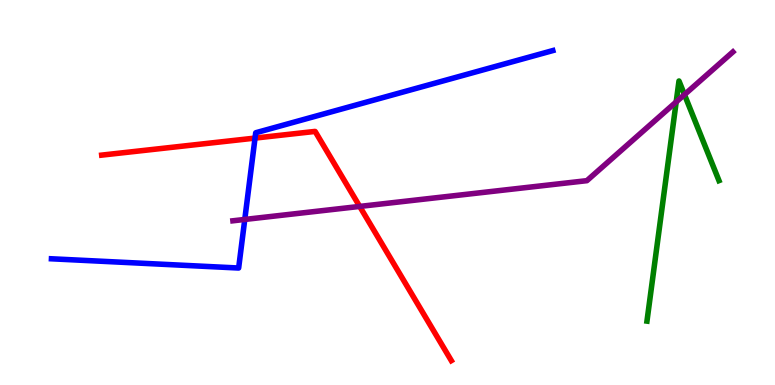[{'lines': ['blue', 'red'], 'intersections': [{'x': 3.29, 'y': 6.41}]}, {'lines': ['green', 'red'], 'intersections': []}, {'lines': ['purple', 'red'], 'intersections': [{'x': 4.64, 'y': 4.64}]}, {'lines': ['blue', 'green'], 'intersections': []}, {'lines': ['blue', 'purple'], 'intersections': [{'x': 3.16, 'y': 4.3}]}, {'lines': ['green', 'purple'], 'intersections': [{'x': 8.73, 'y': 7.35}, {'x': 8.83, 'y': 7.54}]}]